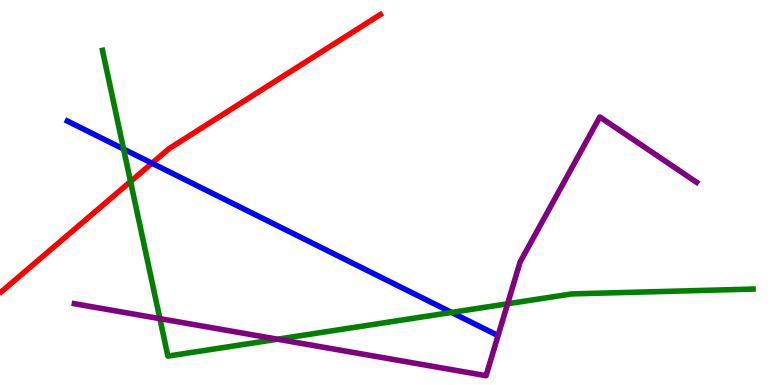[{'lines': ['blue', 'red'], 'intersections': [{'x': 1.96, 'y': 5.76}]}, {'lines': ['green', 'red'], 'intersections': [{'x': 1.68, 'y': 5.29}]}, {'lines': ['purple', 'red'], 'intersections': []}, {'lines': ['blue', 'green'], 'intersections': [{'x': 1.59, 'y': 6.13}, {'x': 5.83, 'y': 1.89}]}, {'lines': ['blue', 'purple'], 'intersections': []}, {'lines': ['green', 'purple'], 'intersections': [{'x': 2.06, 'y': 1.72}, {'x': 3.58, 'y': 1.19}, {'x': 6.55, 'y': 2.11}]}]